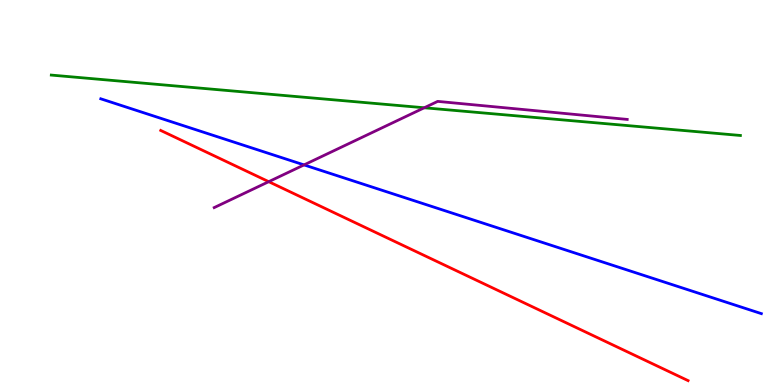[{'lines': ['blue', 'red'], 'intersections': []}, {'lines': ['green', 'red'], 'intersections': []}, {'lines': ['purple', 'red'], 'intersections': [{'x': 3.47, 'y': 5.28}]}, {'lines': ['blue', 'green'], 'intersections': []}, {'lines': ['blue', 'purple'], 'intersections': [{'x': 3.92, 'y': 5.72}]}, {'lines': ['green', 'purple'], 'intersections': [{'x': 5.47, 'y': 7.2}]}]